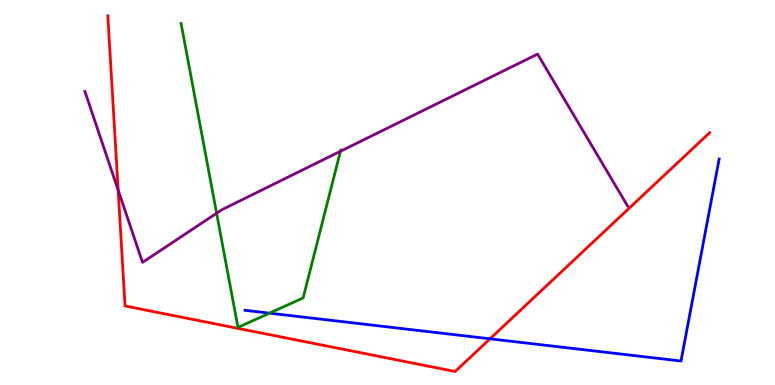[{'lines': ['blue', 'red'], 'intersections': [{'x': 6.32, 'y': 1.2}]}, {'lines': ['green', 'red'], 'intersections': []}, {'lines': ['purple', 'red'], 'intersections': [{'x': 1.52, 'y': 5.06}]}, {'lines': ['blue', 'green'], 'intersections': [{'x': 3.48, 'y': 1.87}]}, {'lines': ['blue', 'purple'], 'intersections': []}, {'lines': ['green', 'purple'], 'intersections': [{'x': 2.79, 'y': 4.46}, {'x': 4.39, 'y': 6.07}]}]